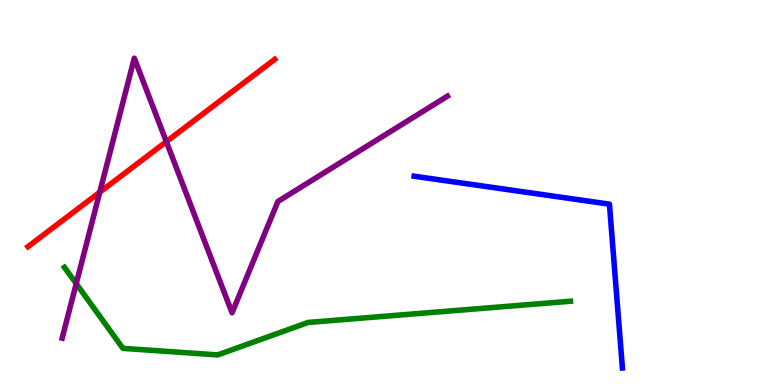[{'lines': ['blue', 'red'], 'intersections': []}, {'lines': ['green', 'red'], 'intersections': []}, {'lines': ['purple', 'red'], 'intersections': [{'x': 1.29, 'y': 5.01}, {'x': 2.15, 'y': 6.32}]}, {'lines': ['blue', 'green'], 'intersections': []}, {'lines': ['blue', 'purple'], 'intersections': []}, {'lines': ['green', 'purple'], 'intersections': [{'x': 0.983, 'y': 2.63}]}]